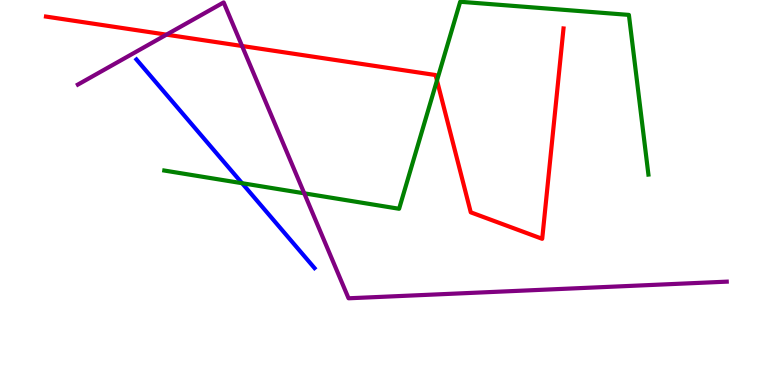[{'lines': ['blue', 'red'], 'intersections': []}, {'lines': ['green', 'red'], 'intersections': [{'x': 5.64, 'y': 7.91}]}, {'lines': ['purple', 'red'], 'intersections': [{'x': 2.15, 'y': 9.1}, {'x': 3.12, 'y': 8.81}]}, {'lines': ['blue', 'green'], 'intersections': [{'x': 3.12, 'y': 5.24}]}, {'lines': ['blue', 'purple'], 'intersections': []}, {'lines': ['green', 'purple'], 'intersections': [{'x': 3.93, 'y': 4.98}]}]